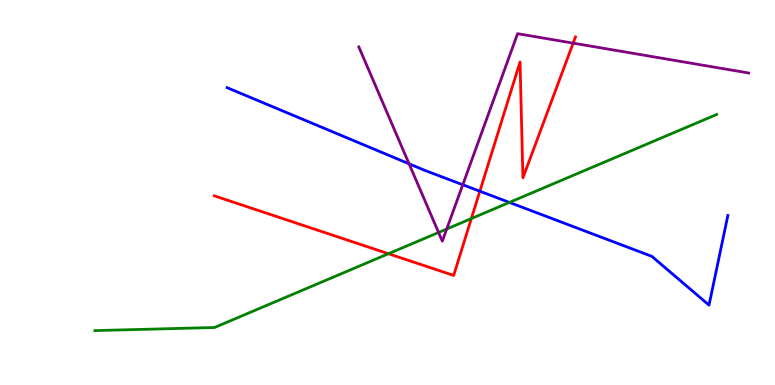[{'lines': ['blue', 'red'], 'intersections': [{'x': 6.19, 'y': 5.03}]}, {'lines': ['green', 'red'], 'intersections': [{'x': 5.01, 'y': 3.41}, {'x': 6.08, 'y': 4.32}]}, {'lines': ['purple', 'red'], 'intersections': [{'x': 7.4, 'y': 8.88}]}, {'lines': ['blue', 'green'], 'intersections': [{'x': 6.57, 'y': 4.74}]}, {'lines': ['blue', 'purple'], 'intersections': [{'x': 5.28, 'y': 5.75}, {'x': 5.97, 'y': 5.2}]}, {'lines': ['green', 'purple'], 'intersections': [{'x': 5.66, 'y': 3.96}, {'x': 5.76, 'y': 4.05}]}]